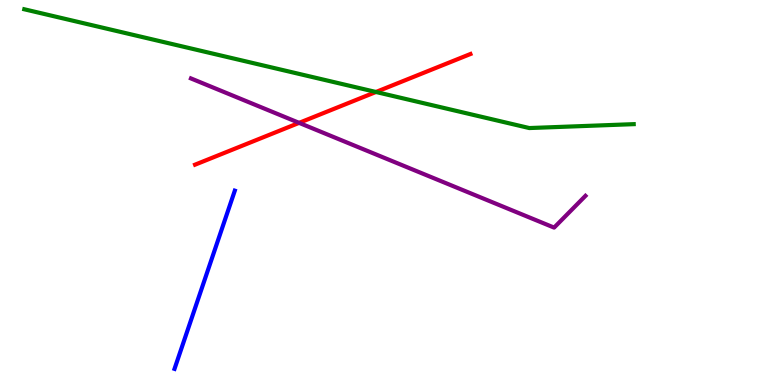[{'lines': ['blue', 'red'], 'intersections': []}, {'lines': ['green', 'red'], 'intersections': [{'x': 4.85, 'y': 7.61}]}, {'lines': ['purple', 'red'], 'intersections': [{'x': 3.86, 'y': 6.81}]}, {'lines': ['blue', 'green'], 'intersections': []}, {'lines': ['blue', 'purple'], 'intersections': []}, {'lines': ['green', 'purple'], 'intersections': []}]